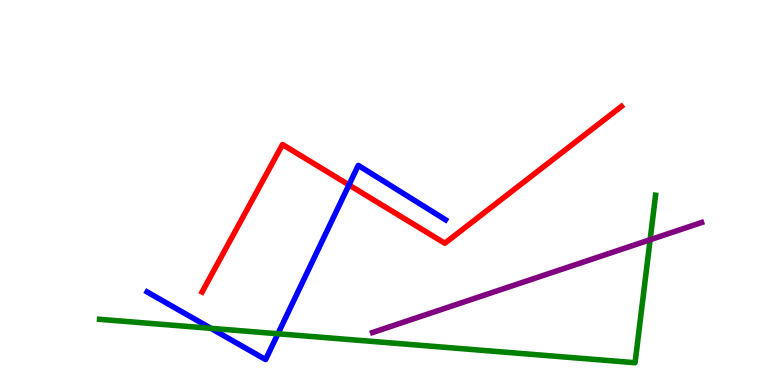[{'lines': ['blue', 'red'], 'intersections': [{'x': 4.5, 'y': 5.2}]}, {'lines': ['green', 'red'], 'intersections': []}, {'lines': ['purple', 'red'], 'intersections': []}, {'lines': ['blue', 'green'], 'intersections': [{'x': 2.72, 'y': 1.47}, {'x': 3.59, 'y': 1.33}]}, {'lines': ['blue', 'purple'], 'intersections': []}, {'lines': ['green', 'purple'], 'intersections': [{'x': 8.39, 'y': 3.77}]}]